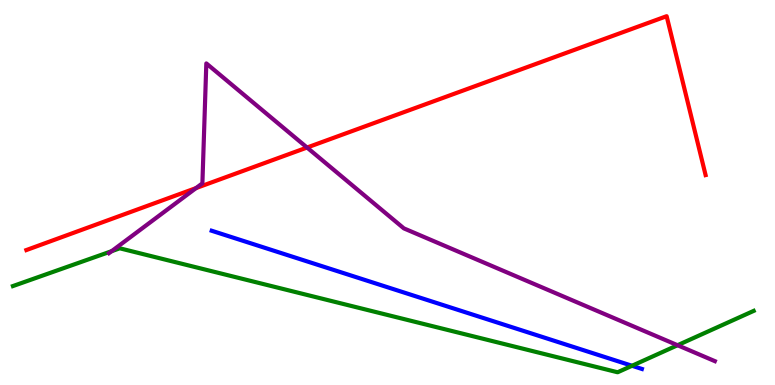[{'lines': ['blue', 'red'], 'intersections': []}, {'lines': ['green', 'red'], 'intersections': []}, {'lines': ['purple', 'red'], 'intersections': [{'x': 2.53, 'y': 5.11}, {'x': 3.96, 'y': 6.17}]}, {'lines': ['blue', 'green'], 'intersections': [{'x': 8.16, 'y': 0.5}]}, {'lines': ['blue', 'purple'], 'intersections': []}, {'lines': ['green', 'purple'], 'intersections': [{'x': 1.44, 'y': 3.48}, {'x': 8.74, 'y': 1.03}]}]